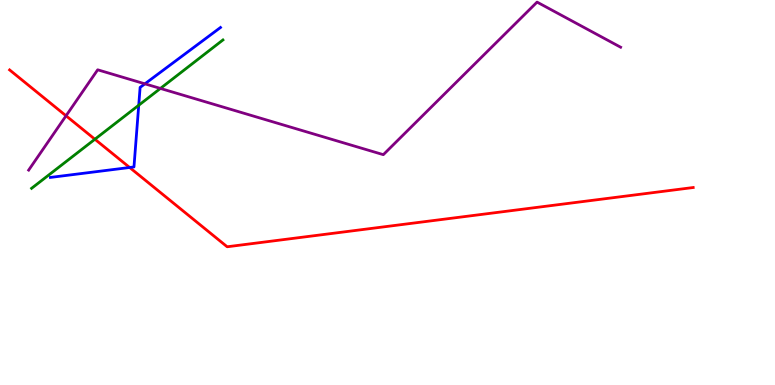[{'lines': ['blue', 'red'], 'intersections': [{'x': 1.67, 'y': 5.65}]}, {'lines': ['green', 'red'], 'intersections': [{'x': 1.22, 'y': 6.38}]}, {'lines': ['purple', 'red'], 'intersections': [{'x': 0.852, 'y': 6.99}]}, {'lines': ['blue', 'green'], 'intersections': [{'x': 1.79, 'y': 7.27}]}, {'lines': ['blue', 'purple'], 'intersections': [{'x': 1.87, 'y': 7.82}]}, {'lines': ['green', 'purple'], 'intersections': [{'x': 2.07, 'y': 7.7}]}]